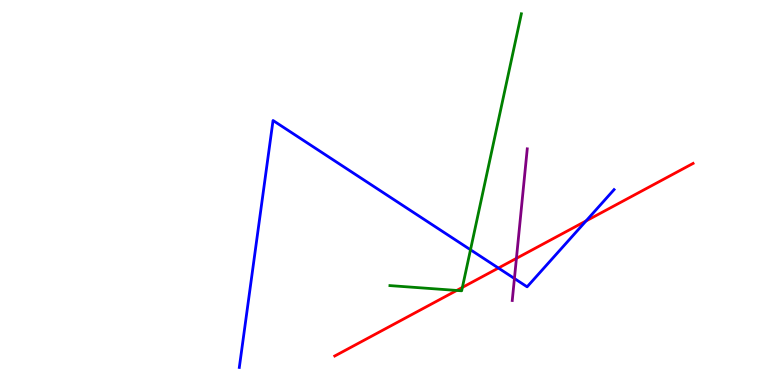[{'lines': ['blue', 'red'], 'intersections': [{'x': 6.43, 'y': 3.04}, {'x': 7.56, 'y': 4.26}]}, {'lines': ['green', 'red'], 'intersections': [{'x': 5.89, 'y': 2.46}, {'x': 5.97, 'y': 2.54}]}, {'lines': ['purple', 'red'], 'intersections': [{'x': 6.66, 'y': 3.29}]}, {'lines': ['blue', 'green'], 'intersections': [{'x': 6.07, 'y': 3.51}]}, {'lines': ['blue', 'purple'], 'intersections': [{'x': 6.64, 'y': 2.77}]}, {'lines': ['green', 'purple'], 'intersections': []}]